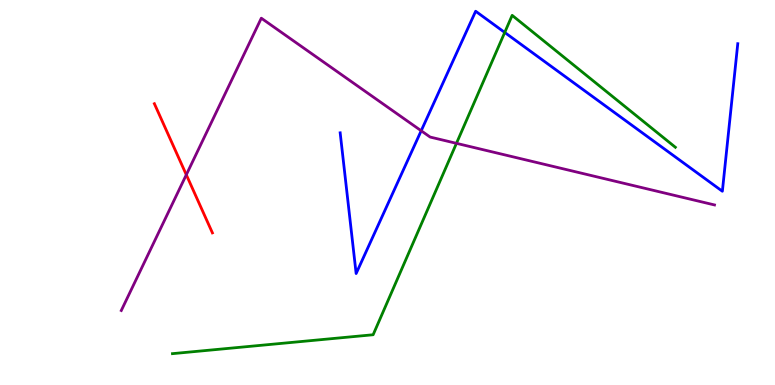[{'lines': ['blue', 'red'], 'intersections': []}, {'lines': ['green', 'red'], 'intersections': []}, {'lines': ['purple', 'red'], 'intersections': [{'x': 2.4, 'y': 5.46}]}, {'lines': ['blue', 'green'], 'intersections': [{'x': 6.51, 'y': 9.16}]}, {'lines': ['blue', 'purple'], 'intersections': [{'x': 5.43, 'y': 6.6}]}, {'lines': ['green', 'purple'], 'intersections': [{'x': 5.89, 'y': 6.28}]}]